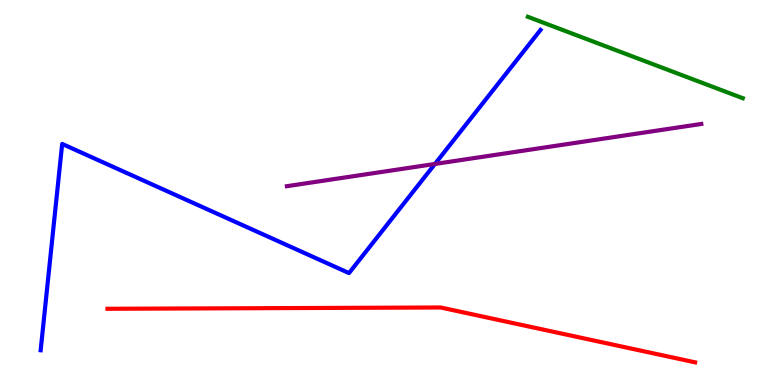[{'lines': ['blue', 'red'], 'intersections': []}, {'lines': ['green', 'red'], 'intersections': []}, {'lines': ['purple', 'red'], 'intersections': []}, {'lines': ['blue', 'green'], 'intersections': []}, {'lines': ['blue', 'purple'], 'intersections': [{'x': 5.61, 'y': 5.74}]}, {'lines': ['green', 'purple'], 'intersections': []}]